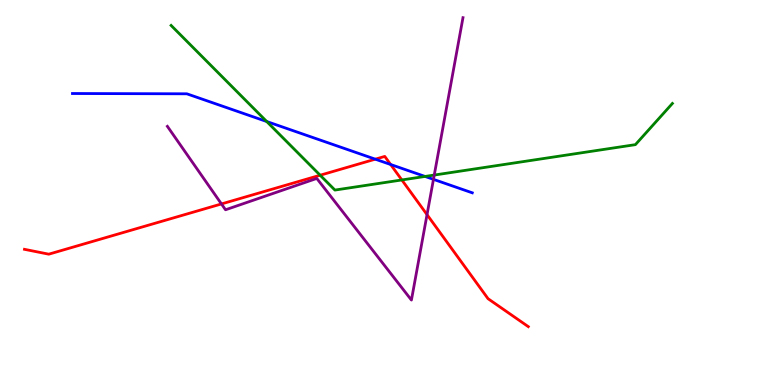[{'lines': ['blue', 'red'], 'intersections': [{'x': 4.84, 'y': 5.87}, {'x': 5.04, 'y': 5.73}]}, {'lines': ['green', 'red'], 'intersections': [{'x': 4.13, 'y': 5.45}, {'x': 5.19, 'y': 5.33}]}, {'lines': ['purple', 'red'], 'intersections': [{'x': 2.86, 'y': 4.7}, {'x': 5.51, 'y': 4.42}]}, {'lines': ['blue', 'green'], 'intersections': [{'x': 3.44, 'y': 6.84}, {'x': 5.48, 'y': 5.42}]}, {'lines': ['blue', 'purple'], 'intersections': [{'x': 5.59, 'y': 5.34}]}, {'lines': ['green', 'purple'], 'intersections': [{'x': 5.6, 'y': 5.45}]}]